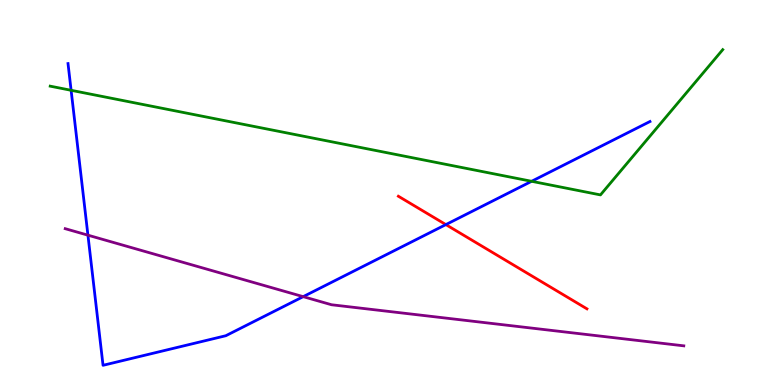[{'lines': ['blue', 'red'], 'intersections': [{'x': 5.75, 'y': 4.17}]}, {'lines': ['green', 'red'], 'intersections': []}, {'lines': ['purple', 'red'], 'intersections': []}, {'lines': ['blue', 'green'], 'intersections': [{'x': 0.918, 'y': 7.65}, {'x': 6.86, 'y': 5.29}]}, {'lines': ['blue', 'purple'], 'intersections': [{'x': 1.13, 'y': 3.89}, {'x': 3.91, 'y': 2.29}]}, {'lines': ['green', 'purple'], 'intersections': []}]